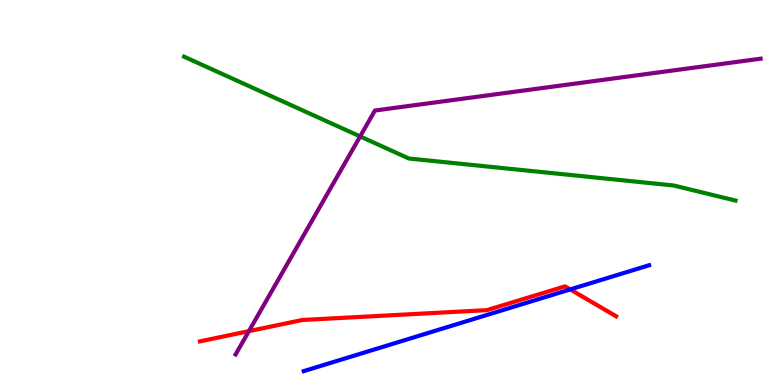[{'lines': ['blue', 'red'], 'intersections': [{'x': 7.36, 'y': 2.48}]}, {'lines': ['green', 'red'], 'intersections': []}, {'lines': ['purple', 'red'], 'intersections': [{'x': 3.21, 'y': 1.4}]}, {'lines': ['blue', 'green'], 'intersections': []}, {'lines': ['blue', 'purple'], 'intersections': []}, {'lines': ['green', 'purple'], 'intersections': [{'x': 4.65, 'y': 6.46}]}]